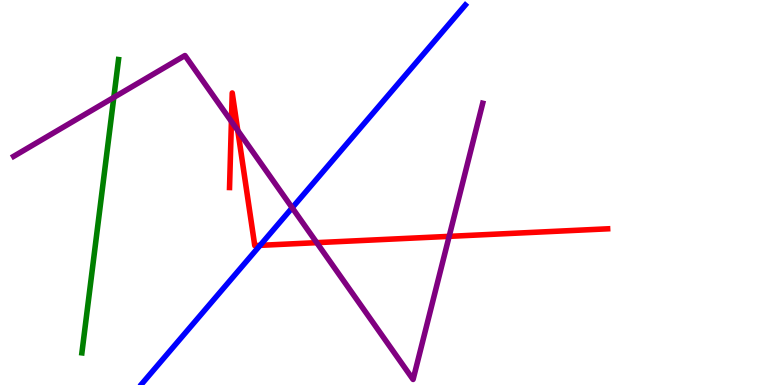[{'lines': ['blue', 'red'], 'intersections': [{'x': 3.36, 'y': 3.63}]}, {'lines': ['green', 'red'], 'intersections': []}, {'lines': ['purple', 'red'], 'intersections': [{'x': 2.99, 'y': 6.84}, {'x': 3.07, 'y': 6.61}, {'x': 4.09, 'y': 3.7}, {'x': 5.8, 'y': 3.86}]}, {'lines': ['blue', 'green'], 'intersections': []}, {'lines': ['blue', 'purple'], 'intersections': [{'x': 3.77, 'y': 4.6}]}, {'lines': ['green', 'purple'], 'intersections': [{'x': 1.47, 'y': 7.47}]}]